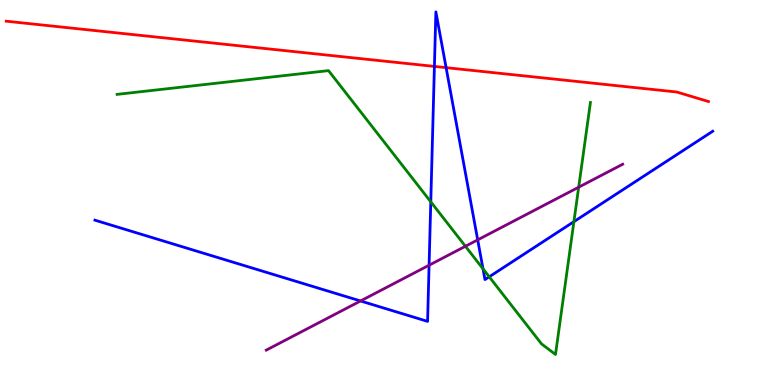[{'lines': ['blue', 'red'], 'intersections': [{'x': 5.61, 'y': 8.27}, {'x': 5.76, 'y': 8.24}]}, {'lines': ['green', 'red'], 'intersections': []}, {'lines': ['purple', 'red'], 'intersections': []}, {'lines': ['blue', 'green'], 'intersections': [{'x': 5.56, 'y': 4.76}, {'x': 6.23, 'y': 3.02}, {'x': 6.31, 'y': 2.81}, {'x': 7.41, 'y': 4.24}]}, {'lines': ['blue', 'purple'], 'intersections': [{'x': 4.65, 'y': 2.18}, {'x': 5.54, 'y': 3.11}, {'x': 6.16, 'y': 3.77}]}, {'lines': ['green', 'purple'], 'intersections': [{'x': 6.01, 'y': 3.6}, {'x': 7.47, 'y': 5.14}]}]